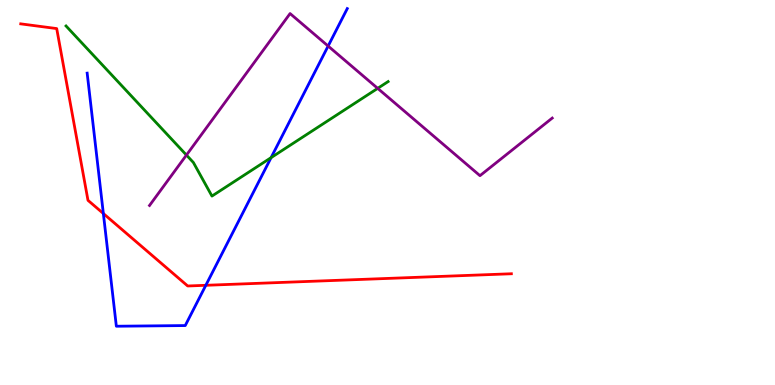[{'lines': ['blue', 'red'], 'intersections': [{'x': 1.33, 'y': 4.45}, {'x': 2.66, 'y': 2.59}]}, {'lines': ['green', 'red'], 'intersections': []}, {'lines': ['purple', 'red'], 'intersections': []}, {'lines': ['blue', 'green'], 'intersections': [{'x': 3.5, 'y': 5.91}]}, {'lines': ['blue', 'purple'], 'intersections': [{'x': 4.23, 'y': 8.8}]}, {'lines': ['green', 'purple'], 'intersections': [{'x': 2.41, 'y': 5.97}, {'x': 4.87, 'y': 7.7}]}]